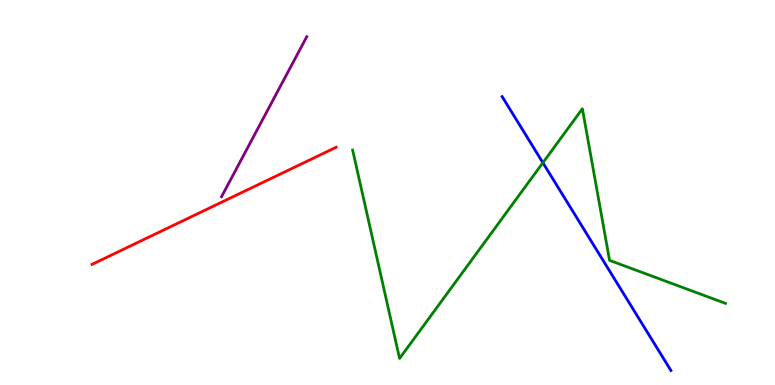[{'lines': ['blue', 'red'], 'intersections': []}, {'lines': ['green', 'red'], 'intersections': []}, {'lines': ['purple', 'red'], 'intersections': []}, {'lines': ['blue', 'green'], 'intersections': [{'x': 7.01, 'y': 5.77}]}, {'lines': ['blue', 'purple'], 'intersections': []}, {'lines': ['green', 'purple'], 'intersections': []}]